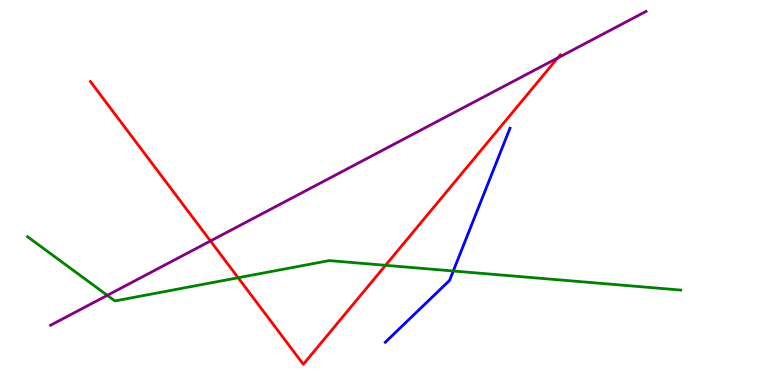[{'lines': ['blue', 'red'], 'intersections': []}, {'lines': ['green', 'red'], 'intersections': [{'x': 3.07, 'y': 2.79}, {'x': 4.97, 'y': 3.11}]}, {'lines': ['purple', 'red'], 'intersections': [{'x': 2.72, 'y': 3.74}, {'x': 7.2, 'y': 8.49}]}, {'lines': ['blue', 'green'], 'intersections': [{'x': 5.85, 'y': 2.96}]}, {'lines': ['blue', 'purple'], 'intersections': []}, {'lines': ['green', 'purple'], 'intersections': [{'x': 1.38, 'y': 2.33}]}]